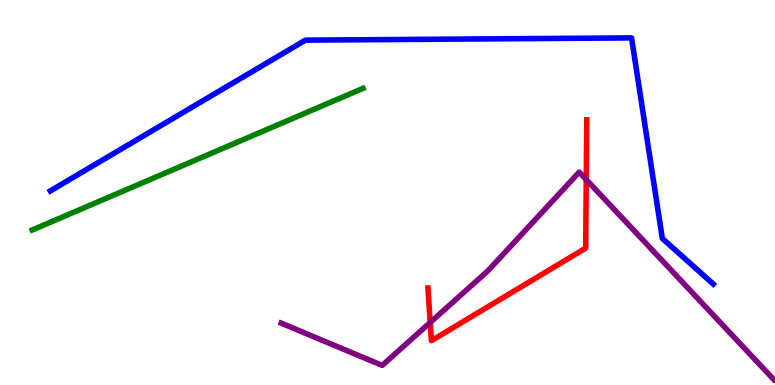[{'lines': ['blue', 'red'], 'intersections': []}, {'lines': ['green', 'red'], 'intersections': []}, {'lines': ['purple', 'red'], 'intersections': [{'x': 5.55, 'y': 1.62}, {'x': 7.56, 'y': 5.33}]}, {'lines': ['blue', 'green'], 'intersections': []}, {'lines': ['blue', 'purple'], 'intersections': []}, {'lines': ['green', 'purple'], 'intersections': []}]